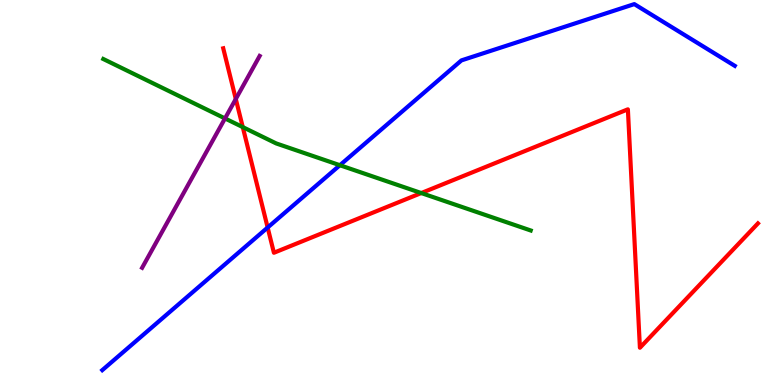[{'lines': ['blue', 'red'], 'intersections': [{'x': 3.45, 'y': 4.09}]}, {'lines': ['green', 'red'], 'intersections': [{'x': 3.13, 'y': 6.7}, {'x': 5.44, 'y': 4.99}]}, {'lines': ['purple', 'red'], 'intersections': [{'x': 3.04, 'y': 7.43}]}, {'lines': ['blue', 'green'], 'intersections': [{'x': 4.39, 'y': 5.71}]}, {'lines': ['blue', 'purple'], 'intersections': []}, {'lines': ['green', 'purple'], 'intersections': [{'x': 2.9, 'y': 6.92}]}]